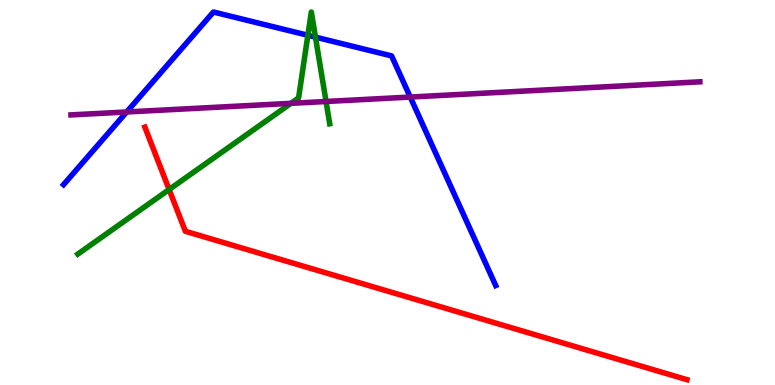[{'lines': ['blue', 'red'], 'intersections': []}, {'lines': ['green', 'red'], 'intersections': [{'x': 2.18, 'y': 5.08}]}, {'lines': ['purple', 'red'], 'intersections': []}, {'lines': ['blue', 'green'], 'intersections': [{'x': 3.97, 'y': 9.08}, {'x': 4.07, 'y': 9.04}]}, {'lines': ['blue', 'purple'], 'intersections': [{'x': 1.63, 'y': 7.09}, {'x': 5.29, 'y': 7.48}]}, {'lines': ['green', 'purple'], 'intersections': [{'x': 3.75, 'y': 7.32}, {'x': 4.21, 'y': 7.36}]}]